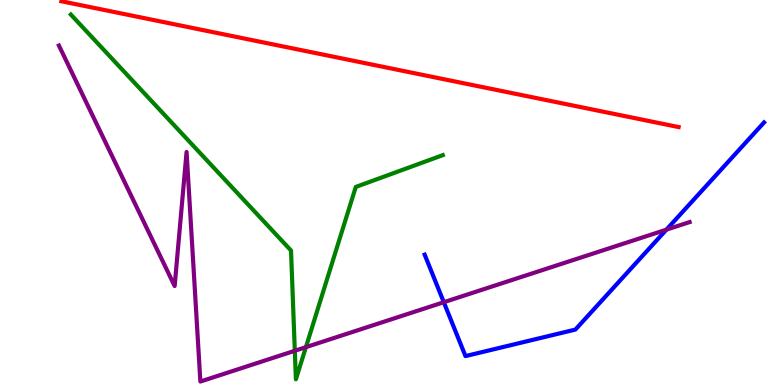[{'lines': ['blue', 'red'], 'intersections': []}, {'lines': ['green', 'red'], 'intersections': []}, {'lines': ['purple', 'red'], 'intersections': []}, {'lines': ['blue', 'green'], 'intersections': []}, {'lines': ['blue', 'purple'], 'intersections': [{'x': 5.73, 'y': 2.15}, {'x': 8.6, 'y': 4.03}]}, {'lines': ['green', 'purple'], 'intersections': [{'x': 3.8, 'y': 0.889}, {'x': 3.95, 'y': 0.983}]}]